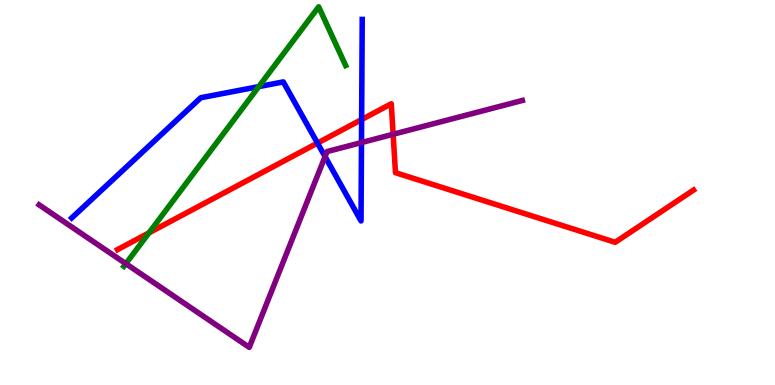[{'lines': ['blue', 'red'], 'intersections': [{'x': 4.1, 'y': 6.28}, {'x': 4.67, 'y': 6.89}]}, {'lines': ['green', 'red'], 'intersections': [{'x': 1.92, 'y': 3.95}]}, {'lines': ['purple', 'red'], 'intersections': [{'x': 5.07, 'y': 6.51}]}, {'lines': ['blue', 'green'], 'intersections': [{'x': 3.34, 'y': 7.75}]}, {'lines': ['blue', 'purple'], 'intersections': [{'x': 4.19, 'y': 5.93}, {'x': 4.66, 'y': 6.3}]}, {'lines': ['green', 'purple'], 'intersections': [{'x': 1.62, 'y': 3.15}]}]